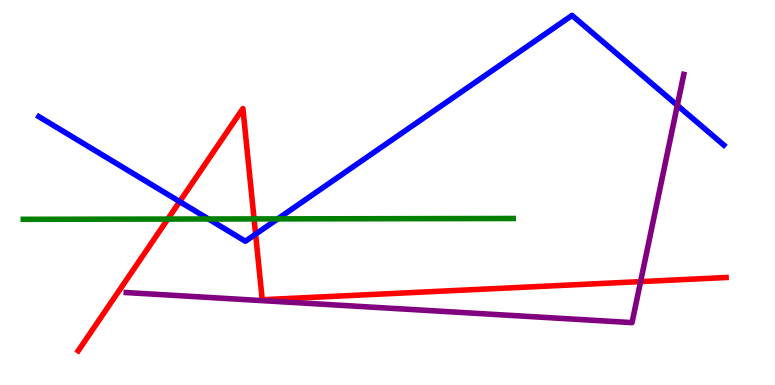[{'lines': ['blue', 'red'], 'intersections': [{'x': 2.32, 'y': 4.76}, {'x': 3.3, 'y': 3.92}]}, {'lines': ['green', 'red'], 'intersections': [{'x': 2.17, 'y': 4.31}, {'x': 3.28, 'y': 4.31}]}, {'lines': ['purple', 'red'], 'intersections': [{'x': 8.27, 'y': 2.69}]}, {'lines': ['blue', 'green'], 'intersections': [{'x': 2.69, 'y': 4.31}, {'x': 3.58, 'y': 4.31}]}, {'lines': ['blue', 'purple'], 'intersections': [{'x': 8.74, 'y': 7.26}]}, {'lines': ['green', 'purple'], 'intersections': []}]